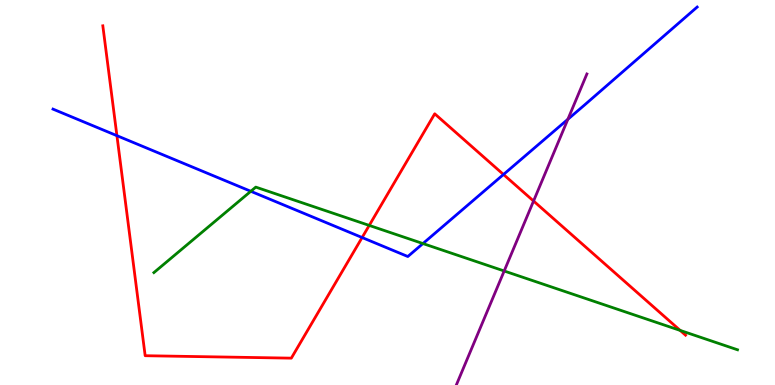[{'lines': ['blue', 'red'], 'intersections': [{'x': 1.51, 'y': 6.48}, {'x': 4.67, 'y': 3.83}, {'x': 6.5, 'y': 5.47}]}, {'lines': ['green', 'red'], 'intersections': [{'x': 4.76, 'y': 4.15}, {'x': 8.78, 'y': 1.42}]}, {'lines': ['purple', 'red'], 'intersections': [{'x': 6.88, 'y': 4.78}]}, {'lines': ['blue', 'green'], 'intersections': [{'x': 3.24, 'y': 5.03}, {'x': 5.46, 'y': 3.67}]}, {'lines': ['blue', 'purple'], 'intersections': [{'x': 7.33, 'y': 6.9}]}, {'lines': ['green', 'purple'], 'intersections': [{'x': 6.51, 'y': 2.96}]}]